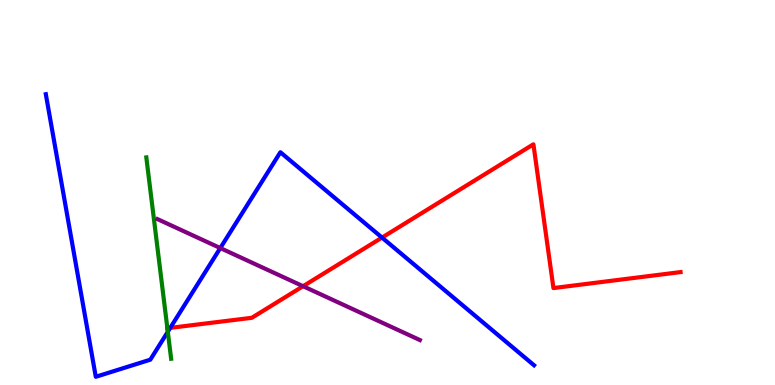[{'lines': ['blue', 'red'], 'intersections': [{'x': 2.2, 'y': 1.48}, {'x': 4.93, 'y': 3.83}]}, {'lines': ['green', 'red'], 'intersections': [{'x': 2.16, 'y': 1.47}]}, {'lines': ['purple', 'red'], 'intersections': [{'x': 3.91, 'y': 2.57}]}, {'lines': ['blue', 'green'], 'intersections': [{'x': 2.17, 'y': 1.38}]}, {'lines': ['blue', 'purple'], 'intersections': [{'x': 2.84, 'y': 3.56}]}, {'lines': ['green', 'purple'], 'intersections': []}]